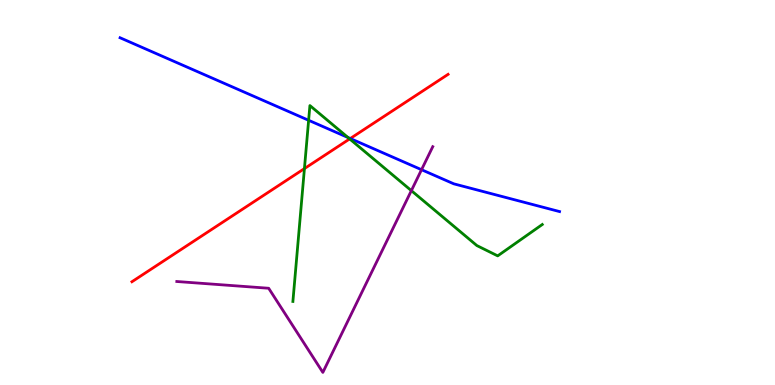[{'lines': ['blue', 'red'], 'intersections': [{'x': 4.52, 'y': 6.4}]}, {'lines': ['green', 'red'], 'intersections': [{'x': 3.93, 'y': 5.62}, {'x': 4.51, 'y': 6.39}]}, {'lines': ['purple', 'red'], 'intersections': []}, {'lines': ['blue', 'green'], 'intersections': [{'x': 3.98, 'y': 6.88}, {'x': 4.49, 'y': 6.43}]}, {'lines': ['blue', 'purple'], 'intersections': [{'x': 5.44, 'y': 5.59}]}, {'lines': ['green', 'purple'], 'intersections': [{'x': 5.31, 'y': 5.05}]}]